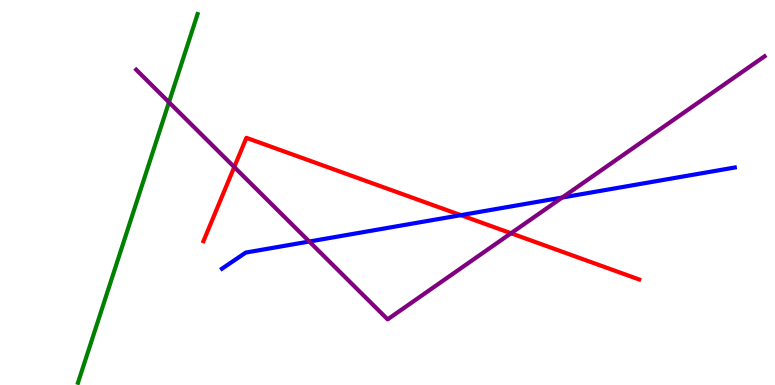[{'lines': ['blue', 'red'], 'intersections': [{'x': 5.95, 'y': 4.41}]}, {'lines': ['green', 'red'], 'intersections': []}, {'lines': ['purple', 'red'], 'intersections': [{'x': 3.02, 'y': 5.66}, {'x': 6.59, 'y': 3.94}]}, {'lines': ['blue', 'green'], 'intersections': []}, {'lines': ['blue', 'purple'], 'intersections': [{'x': 3.99, 'y': 3.73}, {'x': 7.25, 'y': 4.87}]}, {'lines': ['green', 'purple'], 'intersections': [{'x': 2.18, 'y': 7.34}]}]